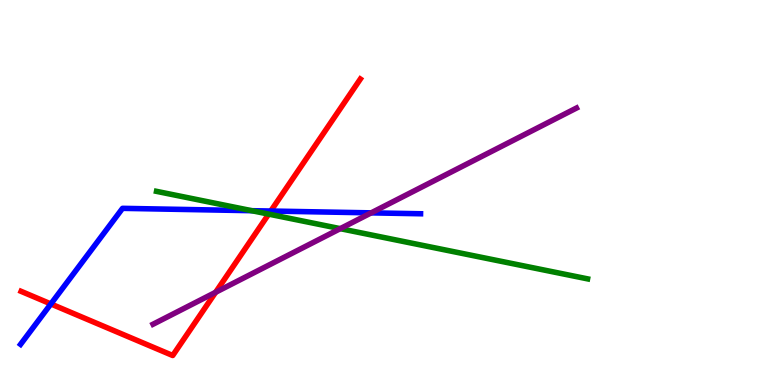[{'lines': ['blue', 'red'], 'intersections': [{'x': 0.656, 'y': 2.11}, {'x': 3.49, 'y': 4.52}]}, {'lines': ['green', 'red'], 'intersections': [{'x': 3.47, 'y': 4.44}]}, {'lines': ['purple', 'red'], 'intersections': [{'x': 2.78, 'y': 2.41}]}, {'lines': ['blue', 'green'], 'intersections': [{'x': 3.25, 'y': 4.53}]}, {'lines': ['blue', 'purple'], 'intersections': [{'x': 4.79, 'y': 4.47}]}, {'lines': ['green', 'purple'], 'intersections': [{'x': 4.39, 'y': 4.06}]}]